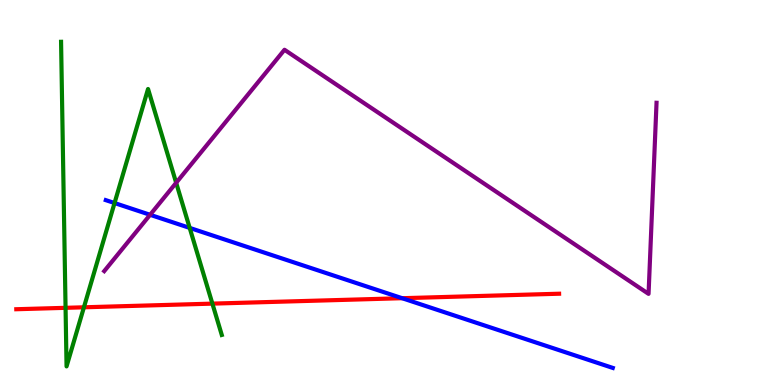[{'lines': ['blue', 'red'], 'intersections': [{'x': 5.19, 'y': 2.25}]}, {'lines': ['green', 'red'], 'intersections': [{'x': 0.846, 'y': 2.0}, {'x': 1.08, 'y': 2.02}, {'x': 2.74, 'y': 2.11}]}, {'lines': ['purple', 'red'], 'intersections': []}, {'lines': ['blue', 'green'], 'intersections': [{'x': 1.48, 'y': 4.73}, {'x': 2.45, 'y': 4.08}]}, {'lines': ['blue', 'purple'], 'intersections': [{'x': 1.94, 'y': 4.42}]}, {'lines': ['green', 'purple'], 'intersections': [{'x': 2.27, 'y': 5.25}]}]